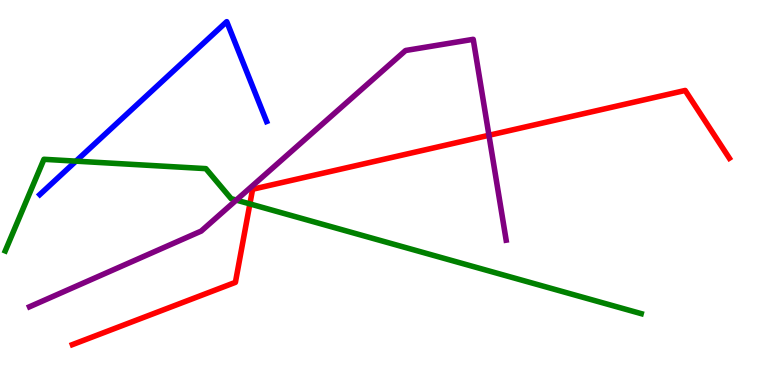[{'lines': ['blue', 'red'], 'intersections': []}, {'lines': ['green', 'red'], 'intersections': [{'x': 3.22, 'y': 4.7}]}, {'lines': ['purple', 'red'], 'intersections': [{'x': 6.31, 'y': 6.49}]}, {'lines': ['blue', 'green'], 'intersections': [{'x': 0.98, 'y': 5.81}]}, {'lines': ['blue', 'purple'], 'intersections': []}, {'lines': ['green', 'purple'], 'intersections': [{'x': 3.05, 'y': 4.8}]}]